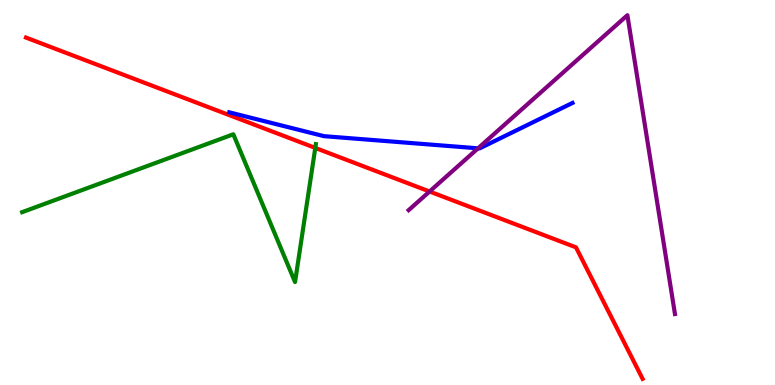[{'lines': ['blue', 'red'], 'intersections': []}, {'lines': ['green', 'red'], 'intersections': [{'x': 4.07, 'y': 6.16}]}, {'lines': ['purple', 'red'], 'intersections': [{'x': 5.54, 'y': 5.03}]}, {'lines': ['blue', 'green'], 'intersections': []}, {'lines': ['blue', 'purple'], 'intersections': [{'x': 6.17, 'y': 6.15}]}, {'lines': ['green', 'purple'], 'intersections': []}]